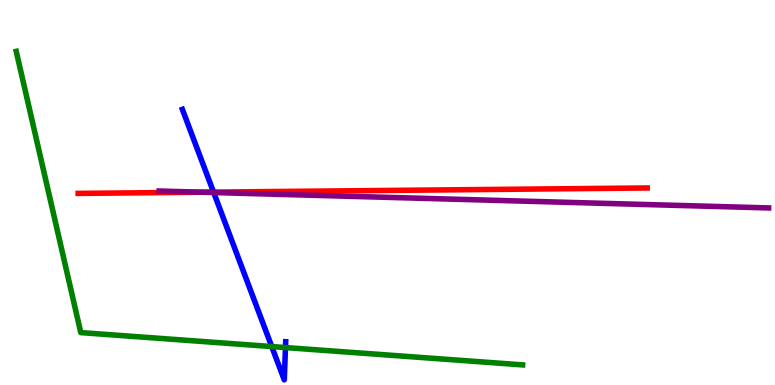[{'lines': ['blue', 'red'], 'intersections': [{'x': 2.76, 'y': 5.01}]}, {'lines': ['green', 'red'], 'intersections': []}, {'lines': ['purple', 'red'], 'intersections': [{'x': 2.61, 'y': 5.01}]}, {'lines': ['blue', 'green'], 'intersections': [{'x': 3.51, 'y': 0.999}, {'x': 3.68, 'y': 0.973}]}, {'lines': ['blue', 'purple'], 'intersections': [{'x': 2.76, 'y': 5.0}]}, {'lines': ['green', 'purple'], 'intersections': []}]